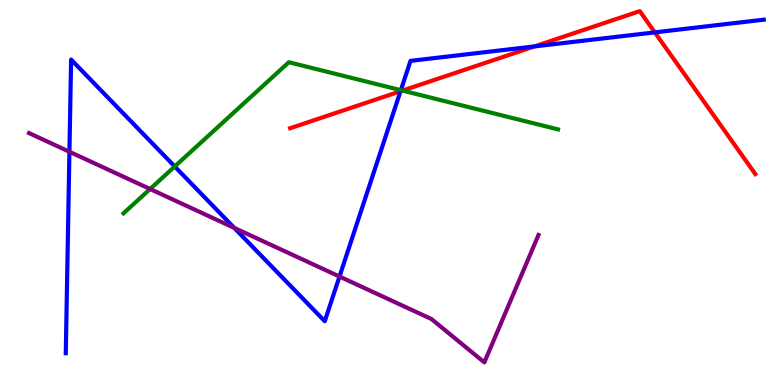[{'lines': ['blue', 'red'], 'intersections': [{'x': 5.17, 'y': 7.63}, {'x': 6.9, 'y': 8.79}, {'x': 8.45, 'y': 9.16}]}, {'lines': ['green', 'red'], 'intersections': [{'x': 5.19, 'y': 7.65}]}, {'lines': ['purple', 'red'], 'intersections': []}, {'lines': ['blue', 'green'], 'intersections': [{'x': 2.25, 'y': 5.68}, {'x': 5.17, 'y': 7.66}]}, {'lines': ['blue', 'purple'], 'intersections': [{'x': 0.896, 'y': 6.06}, {'x': 3.02, 'y': 4.08}, {'x': 4.38, 'y': 2.82}]}, {'lines': ['green', 'purple'], 'intersections': [{'x': 1.94, 'y': 5.09}]}]